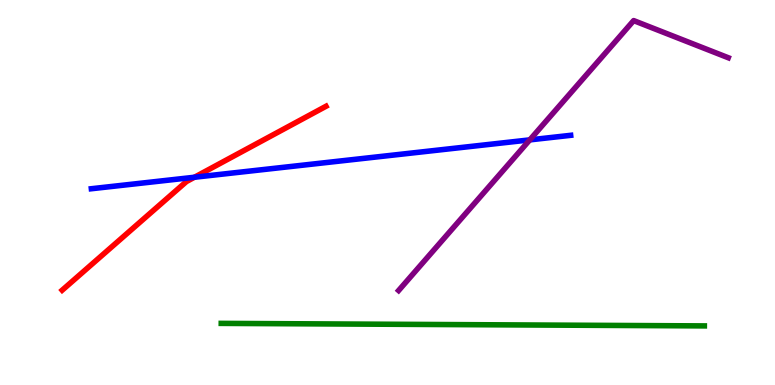[{'lines': ['blue', 'red'], 'intersections': [{'x': 2.51, 'y': 5.4}]}, {'lines': ['green', 'red'], 'intersections': []}, {'lines': ['purple', 'red'], 'intersections': []}, {'lines': ['blue', 'green'], 'intersections': []}, {'lines': ['blue', 'purple'], 'intersections': [{'x': 6.84, 'y': 6.37}]}, {'lines': ['green', 'purple'], 'intersections': []}]